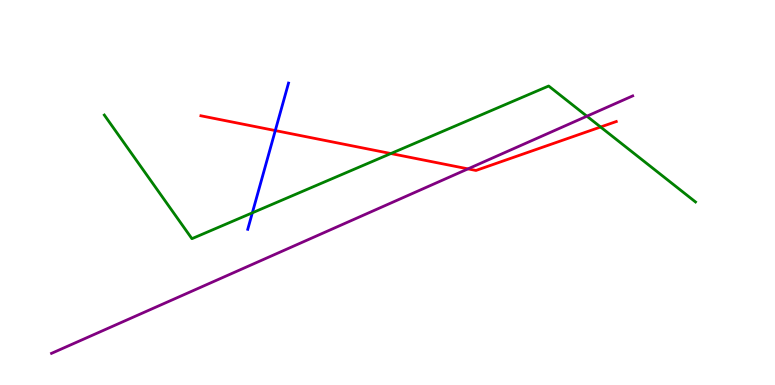[{'lines': ['blue', 'red'], 'intersections': [{'x': 3.55, 'y': 6.61}]}, {'lines': ['green', 'red'], 'intersections': [{'x': 5.04, 'y': 6.01}, {'x': 7.75, 'y': 6.7}]}, {'lines': ['purple', 'red'], 'intersections': [{'x': 6.04, 'y': 5.61}]}, {'lines': ['blue', 'green'], 'intersections': [{'x': 3.26, 'y': 4.47}]}, {'lines': ['blue', 'purple'], 'intersections': []}, {'lines': ['green', 'purple'], 'intersections': [{'x': 7.57, 'y': 6.98}]}]